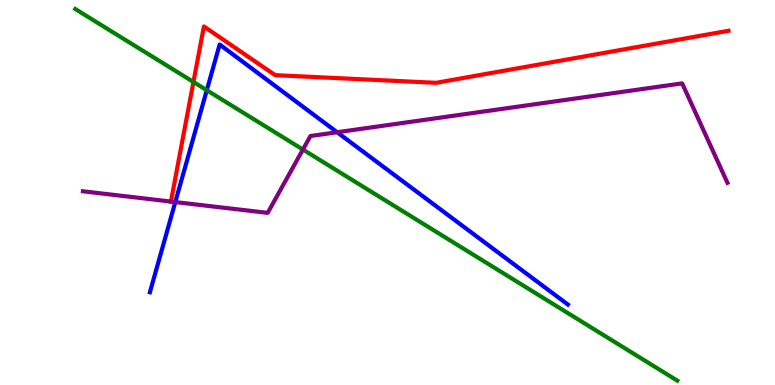[{'lines': ['blue', 'red'], 'intersections': []}, {'lines': ['green', 'red'], 'intersections': [{'x': 2.5, 'y': 7.87}]}, {'lines': ['purple', 'red'], 'intersections': [{'x': 2.21, 'y': 4.76}]}, {'lines': ['blue', 'green'], 'intersections': [{'x': 2.67, 'y': 7.66}]}, {'lines': ['blue', 'purple'], 'intersections': [{'x': 2.26, 'y': 4.75}, {'x': 4.35, 'y': 6.56}]}, {'lines': ['green', 'purple'], 'intersections': [{'x': 3.91, 'y': 6.12}]}]